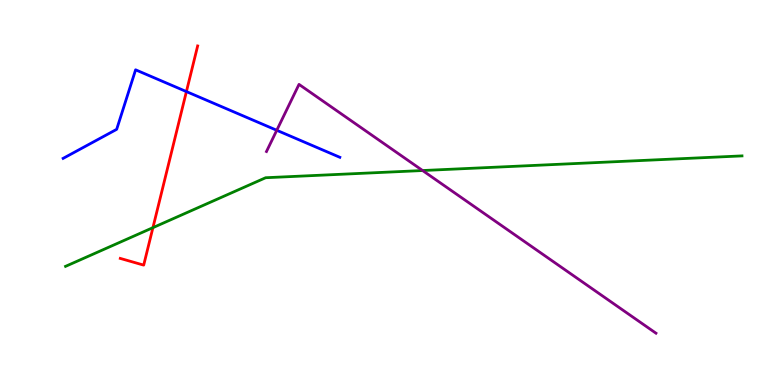[{'lines': ['blue', 'red'], 'intersections': [{'x': 2.41, 'y': 7.62}]}, {'lines': ['green', 'red'], 'intersections': [{'x': 1.97, 'y': 4.09}]}, {'lines': ['purple', 'red'], 'intersections': []}, {'lines': ['blue', 'green'], 'intersections': []}, {'lines': ['blue', 'purple'], 'intersections': [{'x': 3.57, 'y': 6.62}]}, {'lines': ['green', 'purple'], 'intersections': [{'x': 5.45, 'y': 5.57}]}]